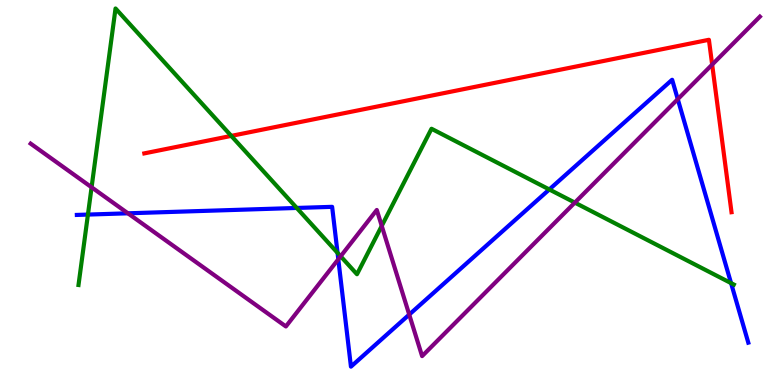[{'lines': ['blue', 'red'], 'intersections': []}, {'lines': ['green', 'red'], 'intersections': [{'x': 2.98, 'y': 6.47}]}, {'lines': ['purple', 'red'], 'intersections': [{'x': 9.19, 'y': 8.32}]}, {'lines': ['blue', 'green'], 'intersections': [{'x': 1.13, 'y': 4.43}, {'x': 3.83, 'y': 4.6}, {'x': 4.36, 'y': 3.43}, {'x': 7.09, 'y': 5.08}, {'x': 9.43, 'y': 2.65}]}, {'lines': ['blue', 'purple'], 'intersections': [{'x': 1.65, 'y': 4.46}, {'x': 4.37, 'y': 3.27}, {'x': 5.28, 'y': 1.83}, {'x': 8.75, 'y': 7.42}]}, {'lines': ['green', 'purple'], 'intersections': [{'x': 1.18, 'y': 5.14}, {'x': 4.4, 'y': 3.34}, {'x': 4.93, 'y': 4.13}, {'x': 7.42, 'y': 4.74}]}]